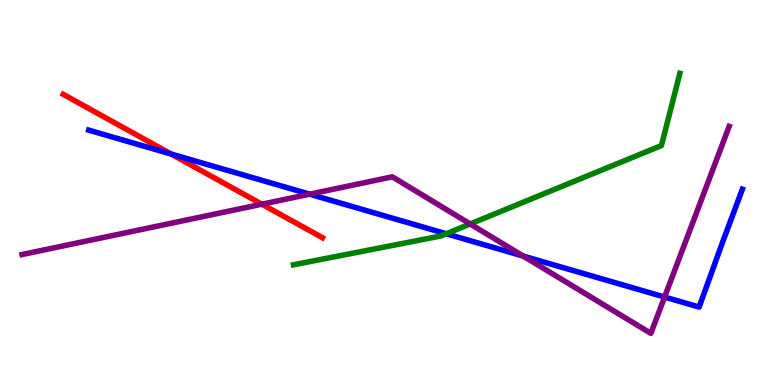[{'lines': ['blue', 'red'], 'intersections': [{'x': 2.21, 'y': 6.0}]}, {'lines': ['green', 'red'], 'intersections': []}, {'lines': ['purple', 'red'], 'intersections': [{'x': 3.38, 'y': 4.7}]}, {'lines': ['blue', 'green'], 'intersections': [{'x': 5.76, 'y': 3.93}]}, {'lines': ['blue', 'purple'], 'intersections': [{'x': 4.0, 'y': 4.96}, {'x': 6.75, 'y': 3.35}, {'x': 8.58, 'y': 2.28}]}, {'lines': ['green', 'purple'], 'intersections': [{'x': 6.07, 'y': 4.18}]}]